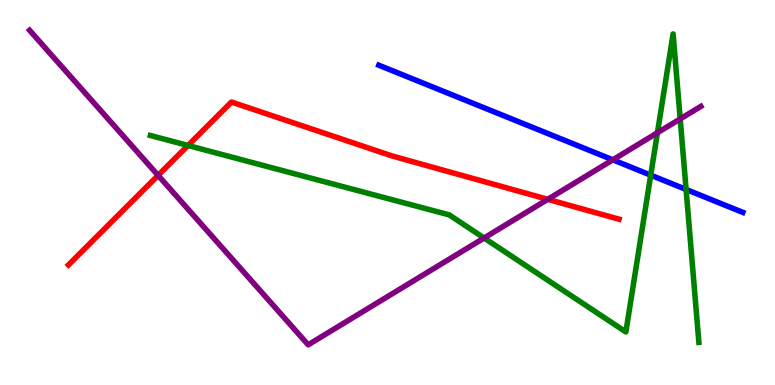[{'lines': ['blue', 'red'], 'intersections': []}, {'lines': ['green', 'red'], 'intersections': [{'x': 2.43, 'y': 6.22}]}, {'lines': ['purple', 'red'], 'intersections': [{'x': 2.04, 'y': 5.45}, {'x': 7.07, 'y': 4.82}]}, {'lines': ['blue', 'green'], 'intersections': [{'x': 8.4, 'y': 5.45}, {'x': 8.85, 'y': 5.08}]}, {'lines': ['blue', 'purple'], 'intersections': [{'x': 7.91, 'y': 5.85}]}, {'lines': ['green', 'purple'], 'intersections': [{'x': 6.25, 'y': 3.82}, {'x': 8.48, 'y': 6.55}, {'x': 8.78, 'y': 6.91}]}]